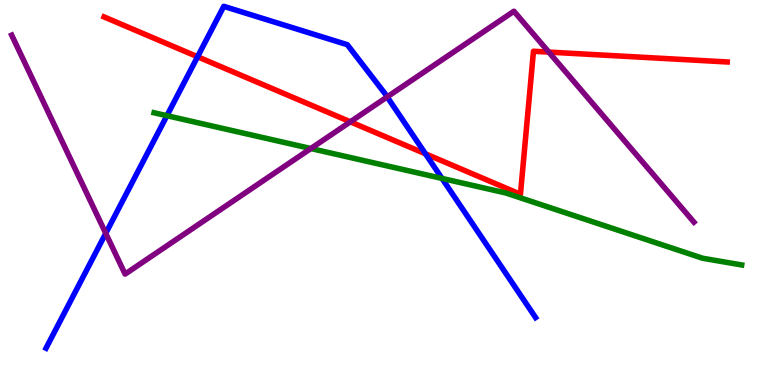[{'lines': ['blue', 'red'], 'intersections': [{'x': 2.55, 'y': 8.53}, {'x': 5.49, 'y': 6.0}]}, {'lines': ['green', 'red'], 'intersections': []}, {'lines': ['purple', 'red'], 'intersections': [{'x': 4.52, 'y': 6.84}, {'x': 7.08, 'y': 8.65}]}, {'lines': ['blue', 'green'], 'intersections': [{'x': 2.15, 'y': 6.99}, {'x': 5.7, 'y': 5.37}]}, {'lines': ['blue', 'purple'], 'intersections': [{'x': 1.36, 'y': 3.94}, {'x': 5.0, 'y': 7.48}]}, {'lines': ['green', 'purple'], 'intersections': [{'x': 4.01, 'y': 6.14}]}]